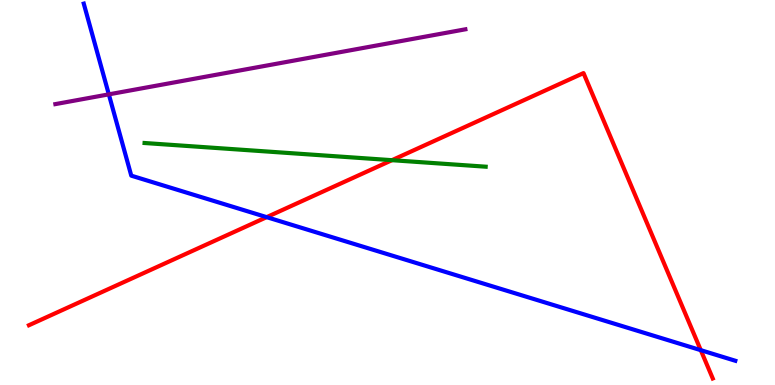[{'lines': ['blue', 'red'], 'intersections': [{'x': 3.44, 'y': 4.36}, {'x': 9.04, 'y': 0.905}]}, {'lines': ['green', 'red'], 'intersections': [{'x': 5.06, 'y': 5.84}]}, {'lines': ['purple', 'red'], 'intersections': []}, {'lines': ['blue', 'green'], 'intersections': []}, {'lines': ['blue', 'purple'], 'intersections': [{'x': 1.4, 'y': 7.55}]}, {'lines': ['green', 'purple'], 'intersections': []}]